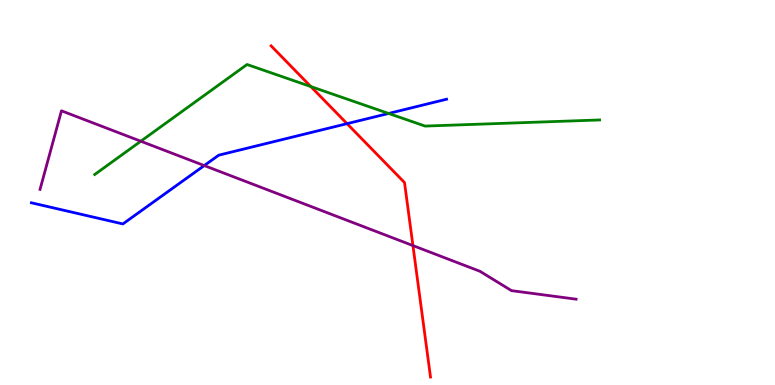[{'lines': ['blue', 'red'], 'intersections': [{'x': 4.48, 'y': 6.79}]}, {'lines': ['green', 'red'], 'intersections': [{'x': 4.01, 'y': 7.75}]}, {'lines': ['purple', 'red'], 'intersections': [{'x': 5.33, 'y': 3.62}]}, {'lines': ['blue', 'green'], 'intersections': [{'x': 5.01, 'y': 7.05}]}, {'lines': ['blue', 'purple'], 'intersections': [{'x': 2.64, 'y': 5.7}]}, {'lines': ['green', 'purple'], 'intersections': [{'x': 1.82, 'y': 6.33}]}]